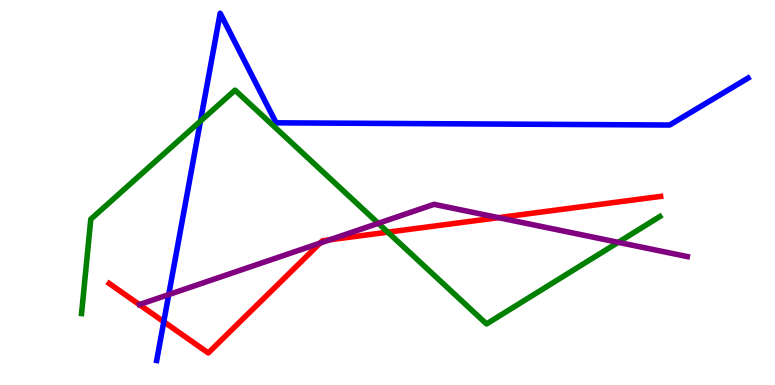[{'lines': ['blue', 'red'], 'intersections': [{'x': 2.11, 'y': 1.64}]}, {'lines': ['green', 'red'], 'intersections': [{'x': 5.0, 'y': 3.97}]}, {'lines': ['purple', 'red'], 'intersections': [{'x': 4.13, 'y': 3.69}, {'x': 4.26, 'y': 3.77}, {'x': 6.43, 'y': 4.35}]}, {'lines': ['blue', 'green'], 'intersections': [{'x': 2.59, 'y': 6.85}]}, {'lines': ['blue', 'purple'], 'intersections': [{'x': 2.18, 'y': 2.35}]}, {'lines': ['green', 'purple'], 'intersections': [{'x': 4.88, 'y': 4.2}, {'x': 7.98, 'y': 3.71}]}]